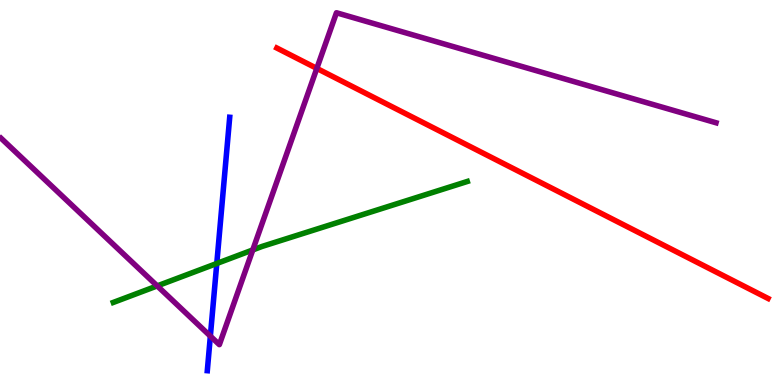[{'lines': ['blue', 'red'], 'intersections': []}, {'lines': ['green', 'red'], 'intersections': []}, {'lines': ['purple', 'red'], 'intersections': [{'x': 4.09, 'y': 8.22}]}, {'lines': ['blue', 'green'], 'intersections': [{'x': 2.8, 'y': 3.16}]}, {'lines': ['blue', 'purple'], 'intersections': [{'x': 2.71, 'y': 1.27}]}, {'lines': ['green', 'purple'], 'intersections': [{'x': 2.03, 'y': 2.57}, {'x': 3.26, 'y': 3.51}]}]